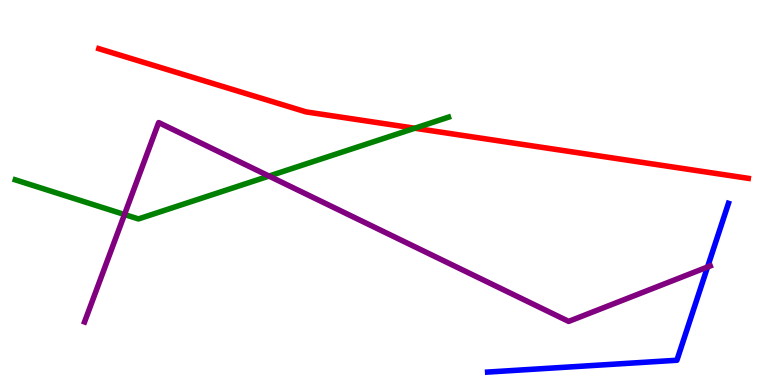[{'lines': ['blue', 'red'], 'intersections': []}, {'lines': ['green', 'red'], 'intersections': [{'x': 5.35, 'y': 6.67}]}, {'lines': ['purple', 'red'], 'intersections': []}, {'lines': ['blue', 'green'], 'intersections': []}, {'lines': ['blue', 'purple'], 'intersections': [{'x': 9.13, 'y': 3.07}]}, {'lines': ['green', 'purple'], 'intersections': [{'x': 1.61, 'y': 4.43}, {'x': 3.47, 'y': 5.43}]}]